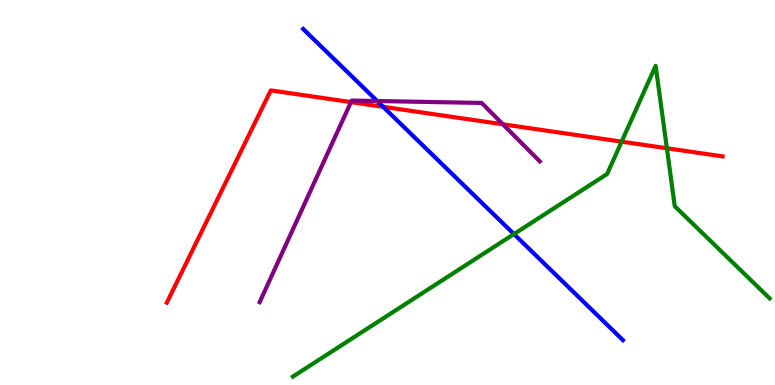[{'lines': ['blue', 'red'], 'intersections': [{'x': 4.94, 'y': 7.23}]}, {'lines': ['green', 'red'], 'intersections': [{'x': 8.02, 'y': 6.32}, {'x': 8.6, 'y': 6.15}]}, {'lines': ['purple', 'red'], 'intersections': [{'x': 4.53, 'y': 7.35}, {'x': 6.49, 'y': 6.77}]}, {'lines': ['blue', 'green'], 'intersections': [{'x': 6.63, 'y': 3.92}]}, {'lines': ['blue', 'purple'], 'intersections': [{'x': 4.87, 'y': 7.38}]}, {'lines': ['green', 'purple'], 'intersections': []}]